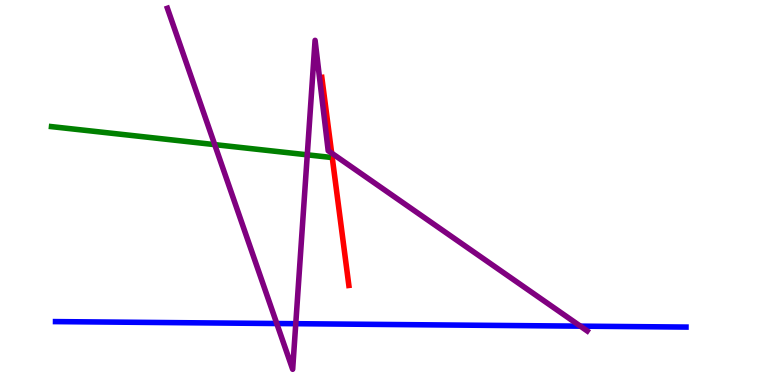[{'lines': ['blue', 'red'], 'intersections': []}, {'lines': ['green', 'red'], 'intersections': []}, {'lines': ['purple', 'red'], 'intersections': [{'x': 4.28, 'y': 6.02}]}, {'lines': ['blue', 'green'], 'intersections': []}, {'lines': ['blue', 'purple'], 'intersections': [{'x': 3.57, 'y': 1.6}, {'x': 3.82, 'y': 1.59}, {'x': 7.49, 'y': 1.53}]}, {'lines': ['green', 'purple'], 'intersections': [{'x': 2.77, 'y': 6.24}, {'x': 3.96, 'y': 5.98}]}]